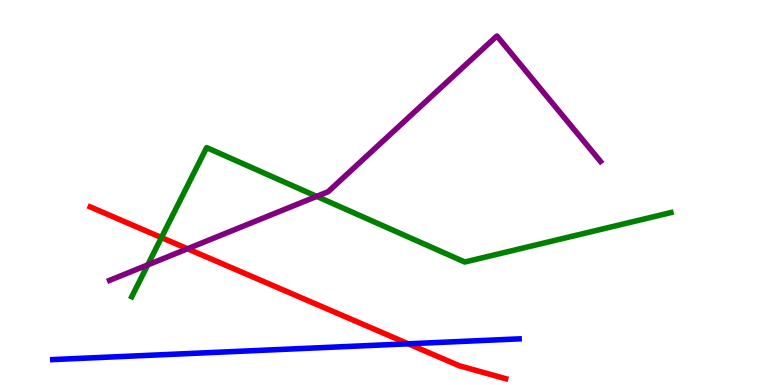[{'lines': ['blue', 'red'], 'intersections': [{'x': 5.27, 'y': 1.07}]}, {'lines': ['green', 'red'], 'intersections': [{'x': 2.08, 'y': 3.83}]}, {'lines': ['purple', 'red'], 'intersections': [{'x': 2.42, 'y': 3.54}]}, {'lines': ['blue', 'green'], 'intersections': []}, {'lines': ['blue', 'purple'], 'intersections': []}, {'lines': ['green', 'purple'], 'intersections': [{'x': 1.91, 'y': 3.12}, {'x': 4.09, 'y': 4.9}]}]